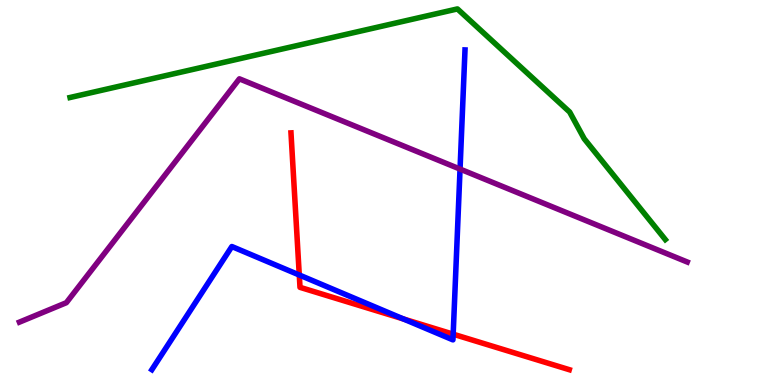[{'lines': ['blue', 'red'], 'intersections': [{'x': 3.86, 'y': 2.86}, {'x': 5.21, 'y': 1.72}, {'x': 5.85, 'y': 1.32}]}, {'lines': ['green', 'red'], 'intersections': []}, {'lines': ['purple', 'red'], 'intersections': []}, {'lines': ['blue', 'green'], 'intersections': []}, {'lines': ['blue', 'purple'], 'intersections': [{'x': 5.94, 'y': 5.61}]}, {'lines': ['green', 'purple'], 'intersections': []}]